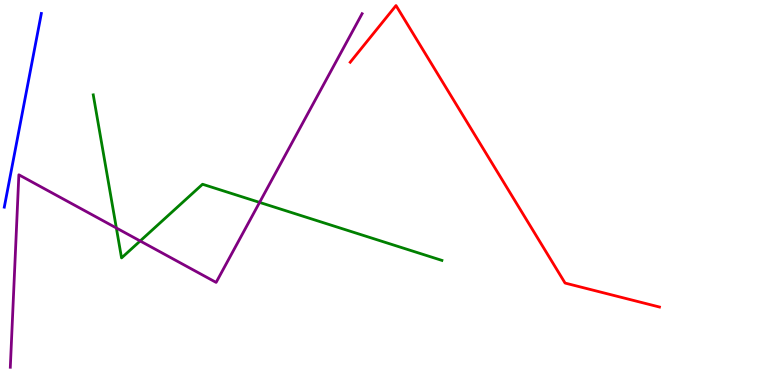[{'lines': ['blue', 'red'], 'intersections': []}, {'lines': ['green', 'red'], 'intersections': []}, {'lines': ['purple', 'red'], 'intersections': []}, {'lines': ['blue', 'green'], 'intersections': []}, {'lines': ['blue', 'purple'], 'intersections': []}, {'lines': ['green', 'purple'], 'intersections': [{'x': 1.5, 'y': 4.08}, {'x': 1.81, 'y': 3.74}, {'x': 3.35, 'y': 4.74}]}]